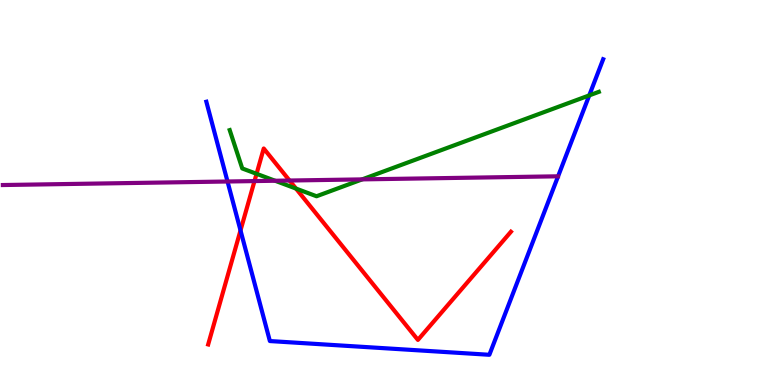[{'lines': ['blue', 'red'], 'intersections': [{'x': 3.1, 'y': 4.02}]}, {'lines': ['green', 'red'], 'intersections': [{'x': 3.31, 'y': 5.49}, {'x': 3.82, 'y': 5.1}]}, {'lines': ['purple', 'red'], 'intersections': [{'x': 3.28, 'y': 5.3}, {'x': 3.74, 'y': 5.31}]}, {'lines': ['blue', 'green'], 'intersections': [{'x': 7.6, 'y': 7.52}]}, {'lines': ['blue', 'purple'], 'intersections': [{'x': 2.94, 'y': 5.29}]}, {'lines': ['green', 'purple'], 'intersections': [{'x': 3.55, 'y': 5.31}, {'x': 4.67, 'y': 5.34}]}]